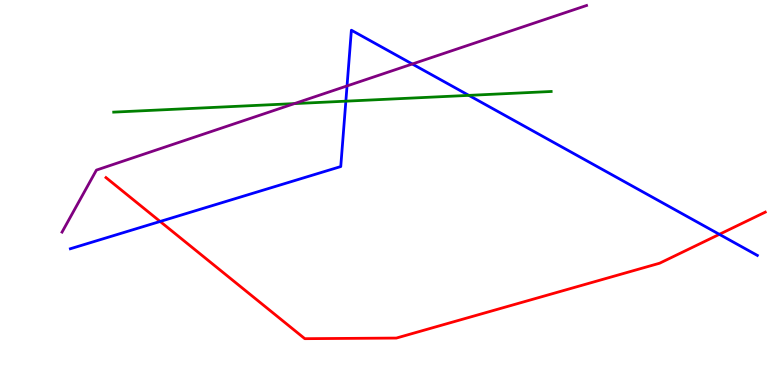[{'lines': ['blue', 'red'], 'intersections': [{'x': 2.07, 'y': 4.25}, {'x': 9.28, 'y': 3.91}]}, {'lines': ['green', 'red'], 'intersections': []}, {'lines': ['purple', 'red'], 'intersections': []}, {'lines': ['blue', 'green'], 'intersections': [{'x': 4.46, 'y': 7.37}, {'x': 6.05, 'y': 7.52}]}, {'lines': ['blue', 'purple'], 'intersections': [{'x': 4.48, 'y': 7.77}, {'x': 5.32, 'y': 8.34}]}, {'lines': ['green', 'purple'], 'intersections': [{'x': 3.8, 'y': 7.31}]}]